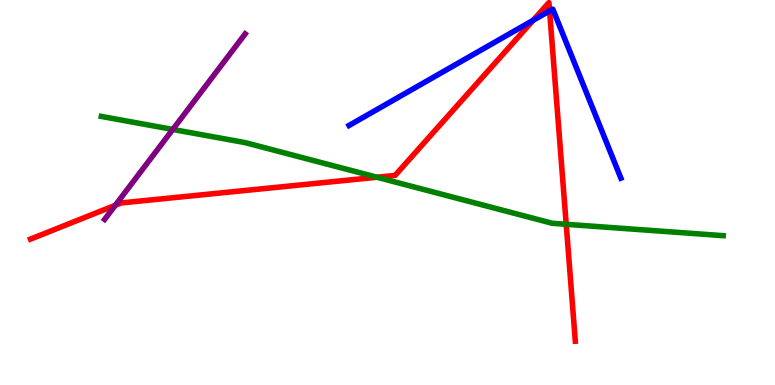[{'lines': ['blue', 'red'], 'intersections': [{'x': 6.88, 'y': 9.47}, {'x': 7.09, 'y': 9.72}]}, {'lines': ['green', 'red'], 'intersections': [{'x': 4.86, 'y': 5.4}, {'x': 7.31, 'y': 4.17}]}, {'lines': ['purple', 'red'], 'intersections': [{'x': 1.49, 'y': 4.67}]}, {'lines': ['blue', 'green'], 'intersections': []}, {'lines': ['blue', 'purple'], 'intersections': []}, {'lines': ['green', 'purple'], 'intersections': [{'x': 2.23, 'y': 6.64}]}]